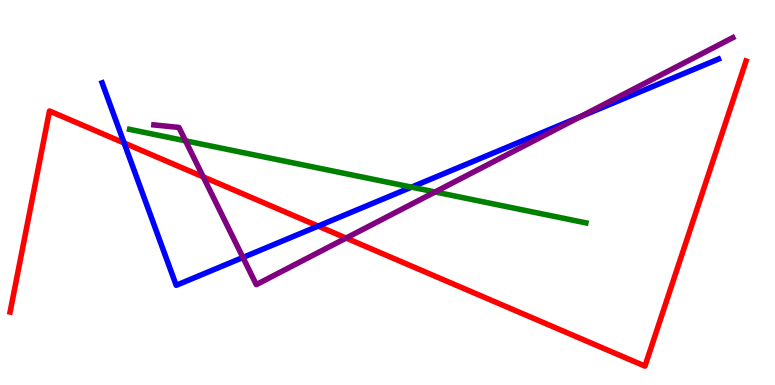[{'lines': ['blue', 'red'], 'intersections': [{'x': 1.6, 'y': 6.29}, {'x': 4.11, 'y': 4.13}]}, {'lines': ['green', 'red'], 'intersections': []}, {'lines': ['purple', 'red'], 'intersections': [{'x': 2.62, 'y': 5.41}, {'x': 4.47, 'y': 3.82}]}, {'lines': ['blue', 'green'], 'intersections': [{'x': 5.31, 'y': 5.14}]}, {'lines': ['blue', 'purple'], 'intersections': [{'x': 3.13, 'y': 3.31}, {'x': 7.49, 'y': 6.97}]}, {'lines': ['green', 'purple'], 'intersections': [{'x': 2.39, 'y': 6.34}, {'x': 5.61, 'y': 5.01}]}]